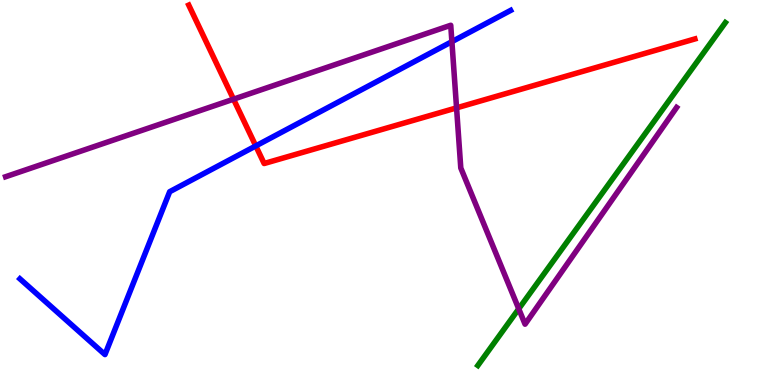[{'lines': ['blue', 'red'], 'intersections': [{'x': 3.3, 'y': 6.21}]}, {'lines': ['green', 'red'], 'intersections': []}, {'lines': ['purple', 'red'], 'intersections': [{'x': 3.01, 'y': 7.42}, {'x': 5.89, 'y': 7.2}]}, {'lines': ['blue', 'green'], 'intersections': []}, {'lines': ['blue', 'purple'], 'intersections': [{'x': 5.83, 'y': 8.92}]}, {'lines': ['green', 'purple'], 'intersections': [{'x': 6.69, 'y': 1.98}]}]